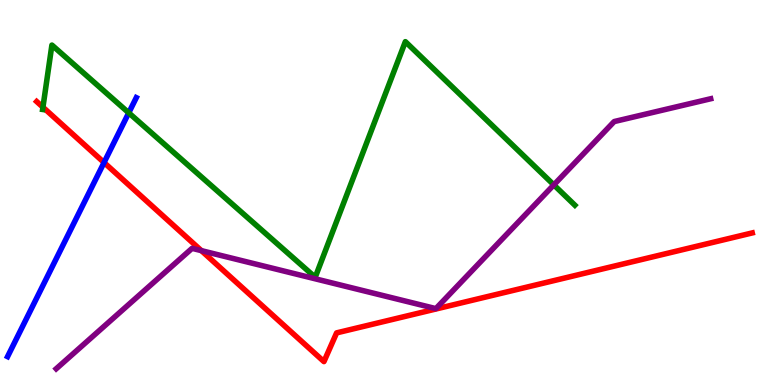[{'lines': ['blue', 'red'], 'intersections': [{'x': 1.34, 'y': 5.78}]}, {'lines': ['green', 'red'], 'intersections': [{'x': 0.554, 'y': 7.22}]}, {'lines': ['purple', 'red'], 'intersections': [{'x': 2.6, 'y': 3.49}]}, {'lines': ['blue', 'green'], 'intersections': [{'x': 1.66, 'y': 7.07}]}, {'lines': ['blue', 'purple'], 'intersections': []}, {'lines': ['green', 'purple'], 'intersections': [{'x': 7.15, 'y': 5.2}]}]